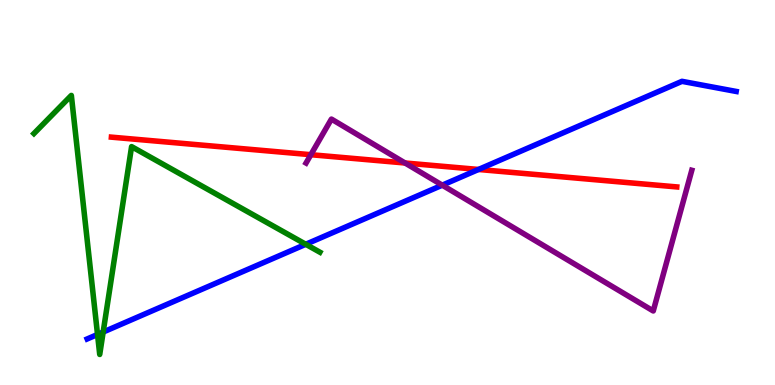[{'lines': ['blue', 'red'], 'intersections': [{'x': 6.17, 'y': 5.6}]}, {'lines': ['green', 'red'], 'intersections': []}, {'lines': ['purple', 'red'], 'intersections': [{'x': 4.01, 'y': 5.98}, {'x': 5.23, 'y': 5.77}]}, {'lines': ['blue', 'green'], 'intersections': [{'x': 1.26, 'y': 1.31}, {'x': 1.33, 'y': 1.38}, {'x': 3.95, 'y': 3.65}]}, {'lines': ['blue', 'purple'], 'intersections': [{'x': 5.71, 'y': 5.19}]}, {'lines': ['green', 'purple'], 'intersections': []}]